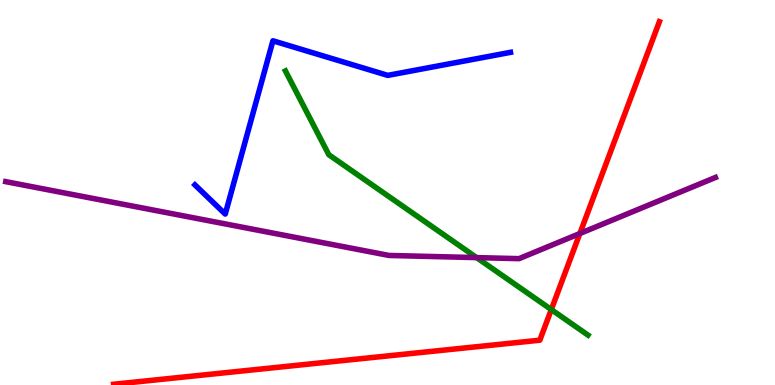[{'lines': ['blue', 'red'], 'intersections': []}, {'lines': ['green', 'red'], 'intersections': [{'x': 7.11, 'y': 1.96}]}, {'lines': ['purple', 'red'], 'intersections': [{'x': 7.48, 'y': 3.93}]}, {'lines': ['blue', 'green'], 'intersections': []}, {'lines': ['blue', 'purple'], 'intersections': []}, {'lines': ['green', 'purple'], 'intersections': [{'x': 6.15, 'y': 3.31}]}]